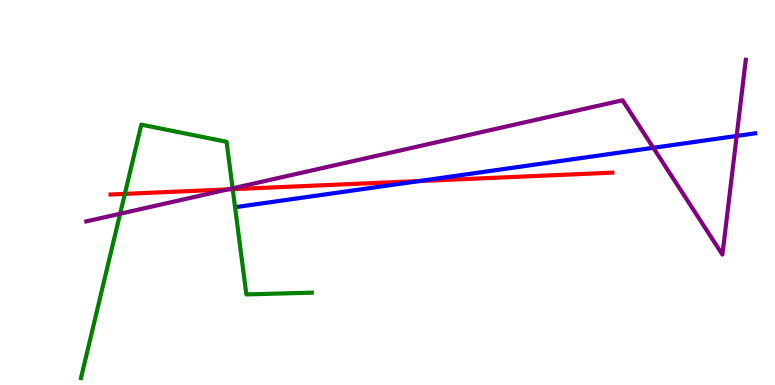[{'lines': ['blue', 'red'], 'intersections': [{'x': 5.41, 'y': 5.3}]}, {'lines': ['green', 'red'], 'intersections': [{'x': 1.61, 'y': 4.96}, {'x': 3.0, 'y': 5.09}]}, {'lines': ['purple', 'red'], 'intersections': [{'x': 2.94, 'y': 5.08}]}, {'lines': ['blue', 'green'], 'intersections': []}, {'lines': ['blue', 'purple'], 'intersections': [{'x': 8.43, 'y': 6.16}, {'x': 9.51, 'y': 6.47}]}, {'lines': ['green', 'purple'], 'intersections': [{'x': 1.55, 'y': 4.45}, {'x': 3.0, 'y': 5.11}]}]